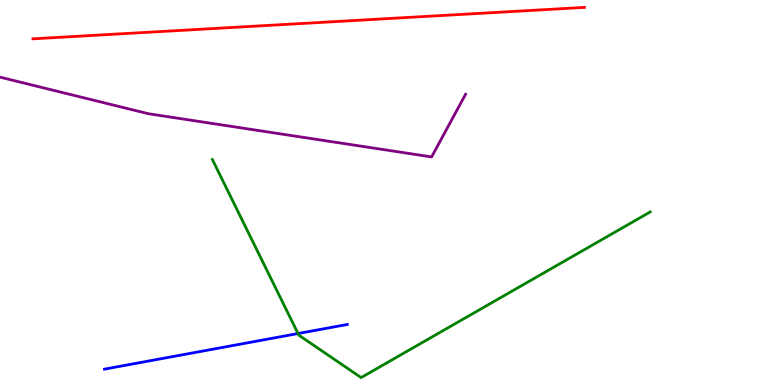[{'lines': ['blue', 'red'], 'intersections': []}, {'lines': ['green', 'red'], 'intersections': []}, {'lines': ['purple', 'red'], 'intersections': []}, {'lines': ['blue', 'green'], 'intersections': [{'x': 3.85, 'y': 1.34}]}, {'lines': ['blue', 'purple'], 'intersections': []}, {'lines': ['green', 'purple'], 'intersections': []}]